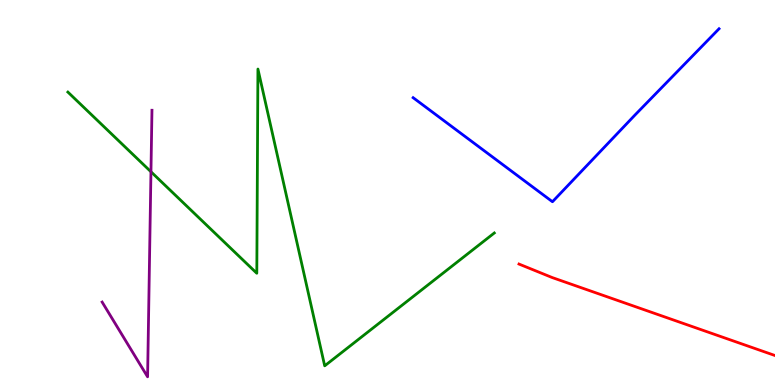[{'lines': ['blue', 'red'], 'intersections': []}, {'lines': ['green', 'red'], 'intersections': []}, {'lines': ['purple', 'red'], 'intersections': []}, {'lines': ['blue', 'green'], 'intersections': []}, {'lines': ['blue', 'purple'], 'intersections': []}, {'lines': ['green', 'purple'], 'intersections': [{'x': 1.95, 'y': 5.54}]}]